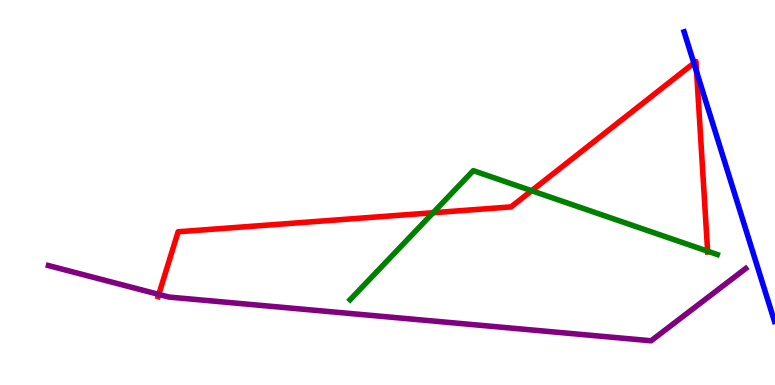[{'lines': ['blue', 'red'], 'intersections': [{'x': 8.95, 'y': 8.36}, {'x': 8.99, 'y': 8.13}]}, {'lines': ['green', 'red'], 'intersections': [{'x': 5.59, 'y': 4.47}, {'x': 6.86, 'y': 5.05}, {'x': 9.13, 'y': 3.48}]}, {'lines': ['purple', 'red'], 'intersections': [{'x': 2.05, 'y': 2.35}]}, {'lines': ['blue', 'green'], 'intersections': []}, {'lines': ['blue', 'purple'], 'intersections': []}, {'lines': ['green', 'purple'], 'intersections': []}]